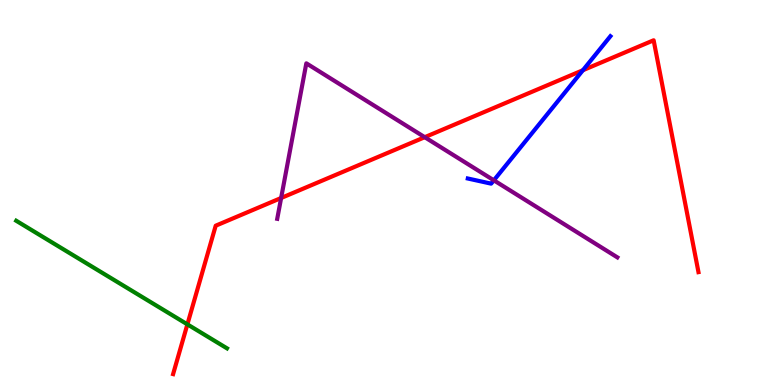[{'lines': ['blue', 'red'], 'intersections': [{'x': 7.52, 'y': 8.18}]}, {'lines': ['green', 'red'], 'intersections': [{'x': 2.42, 'y': 1.58}]}, {'lines': ['purple', 'red'], 'intersections': [{'x': 3.63, 'y': 4.86}, {'x': 5.48, 'y': 6.44}]}, {'lines': ['blue', 'green'], 'intersections': []}, {'lines': ['blue', 'purple'], 'intersections': [{'x': 6.37, 'y': 5.32}]}, {'lines': ['green', 'purple'], 'intersections': []}]